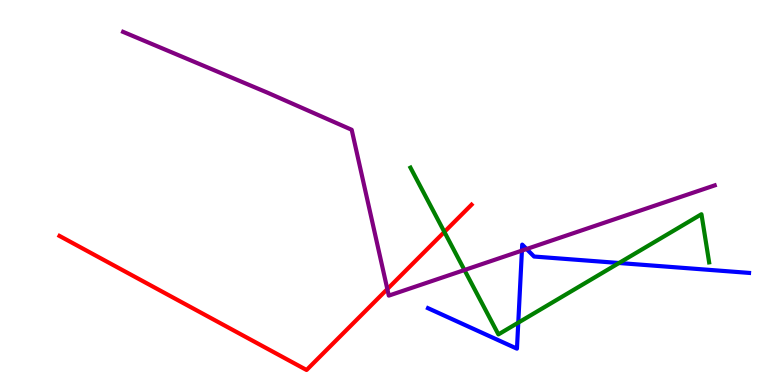[{'lines': ['blue', 'red'], 'intersections': []}, {'lines': ['green', 'red'], 'intersections': [{'x': 5.73, 'y': 3.98}]}, {'lines': ['purple', 'red'], 'intersections': [{'x': 5.0, 'y': 2.49}]}, {'lines': ['blue', 'green'], 'intersections': [{'x': 6.69, 'y': 1.62}, {'x': 7.99, 'y': 3.17}]}, {'lines': ['blue', 'purple'], 'intersections': [{'x': 6.73, 'y': 3.49}, {'x': 6.79, 'y': 3.53}]}, {'lines': ['green', 'purple'], 'intersections': [{'x': 5.99, 'y': 2.99}]}]